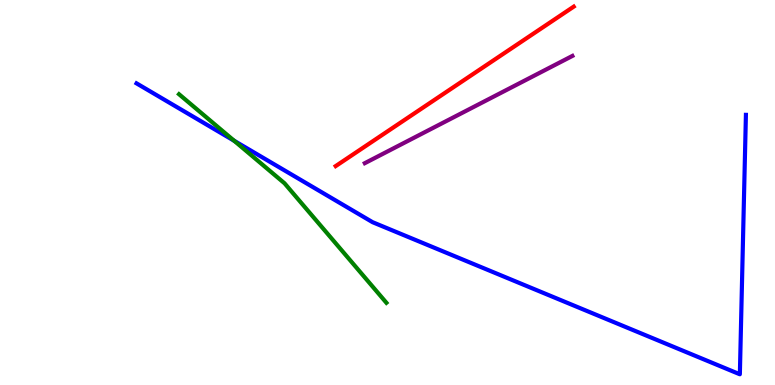[{'lines': ['blue', 'red'], 'intersections': []}, {'lines': ['green', 'red'], 'intersections': []}, {'lines': ['purple', 'red'], 'intersections': []}, {'lines': ['blue', 'green'], 'intersections': [{'x': 3.02, 'y': 6.34}]}, {'lines': ['blue', 'purple'], 'intersections': []}, {'lines': ['green', 'purple'], 'intersections': []}]